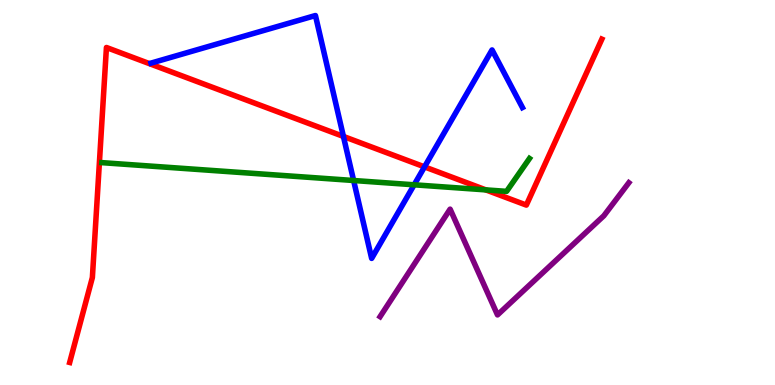[{'lines': ['blue', 'red'], 'intersections': [{'x': 4.43, 'y': 6.46}, {'x': 5.48, 'y': 5.67}]}, {'lines': ['green', 'red'], 'intersections': [{'x': 6.27, 'y': 5.07}]}, {'lines': ['purple', 'red'], 'intersections': []}, {'lines': ['blue', 'green'], 'intersections': [{'x': 4.56, 'y': 5.31}, {'x': 5.34, 'y': 5.2}]}, {'lines': ['blue', 'purple'], 'intersections': []}, {'lines': ['green', 'purple'], 'intersections': []}]